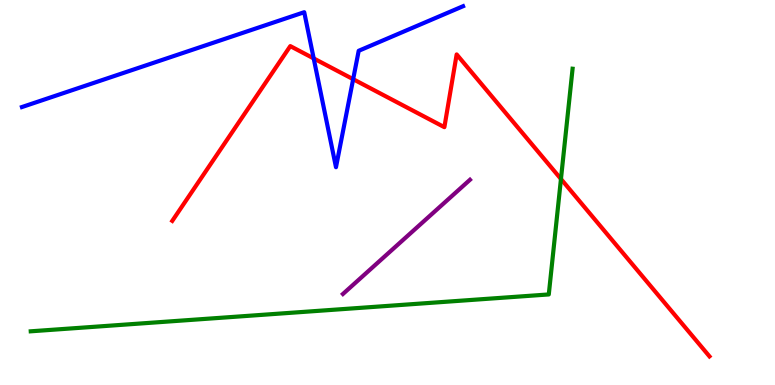[{'lines': ['blue', 'red'], 'intersections': [{'x': 4.05, 'y': 8.48}, {'x': 4.56, 'y': 7.94}]}, {'lines': ['green', 'red'], 'intersections': [{'x': 7.24, 'y': 5.35}]}, {'lines': ['purple', 'red'], 'intersections': []}, {'lines': ['blue', 'green'], 'intersections': []}, {'lines': ['blue', 'purple'], 'intersections': []}, {'lines': ['green', 'purple'], 'intersections': []}]